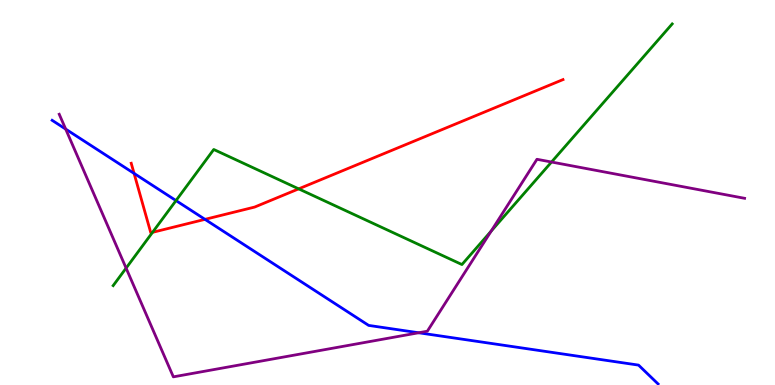[{'lines': ['blue', 'red'], 'intersections': [{'x': 1.73, 'y': 5.5}, {'x': 2.65, 'y': 4.3}]}, {'lines': ['green', 'red'], 'intersections': [{'x': 1.97, 'y': 3.97}, {'x': 3.85, 'y': 5.09}]}, {'lines': ['purple', 'red'], 'intersections': []}, {'lines': ['blue', 'green'], 'intersections': [{'x': 2.27, 'y': 4.79}]}, {'lines': ['blue', 'purple'], 'intersections': [{'x': 0.848, 'y': 6.65}, {'x': 5.4, 'y': 1.36}]}, {'lines': ['green', 'purple'], 'intersections': [{'x': 1.63, 'y': 3.04}, {'x': 6.34, 'y': 4.0}, {'x': 7.12, 'y': 5.79}]}]